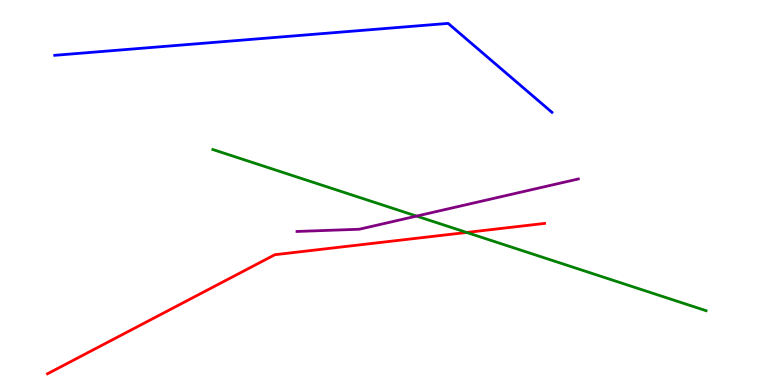[{'lines': ['blue', 'red'], 'intersections': []}, {'lines': ['green', 'red'], 'intersections': [{'x': 6.02, 'y': 3.96}]}, {'lines': ['purple', 'red'], 'intersections': []}, {'lines': ['blue', 'green'], 'intersections': []}, {'lines': ['blue', 'purple'], 'intersections': []}, {'lines': ['green', 'purple'], 'intersections': [{'x': 5.38, 'y': 4.39}]}]